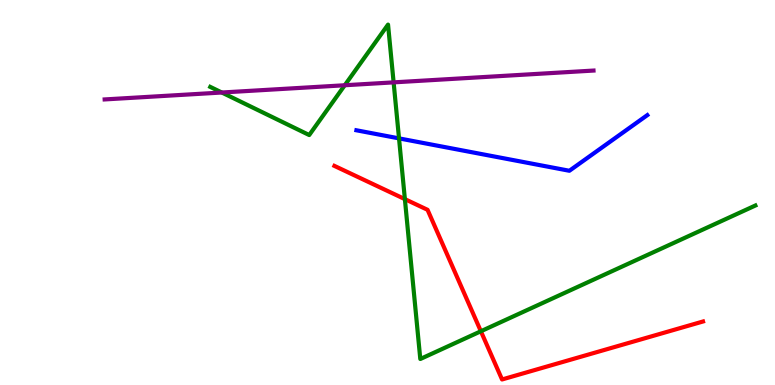[{'lines': ['blue', 'red'], 'intersections': []}, {'lines': ['green', 'red'], 'intersections': [{'x': 5.22, 'y': 4.83}, {'x': 6.2, 'y': 1.4}]}, {'lines': ['purple', 'red'], 'intersections': []}, {'lines': ['blue', 'green'], 'intersections': [{'x': 5.15, 'y': 6.41}]}, {'lines': ['blue', 'purple'], 'intersections': []}, {'lines': ['green', 'purple'], 'intersections': [{'x': 2.86, 'y': 7.6}, {'x': 4.45, 'y': 7.79}, {'x': 5.08, 'y': 7.86}]}]